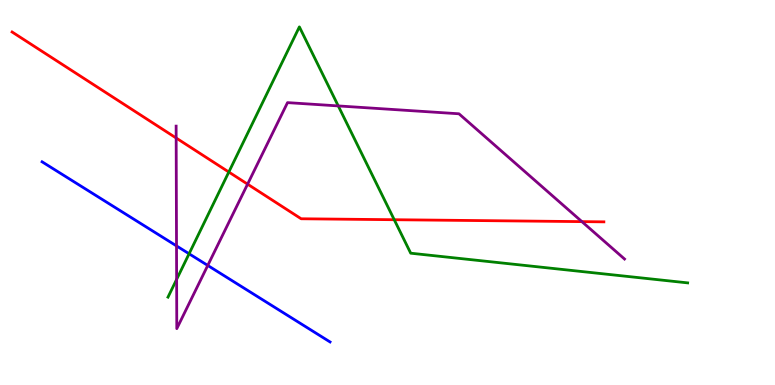[{'lines': ['blue', 'red'], 'intersections': []}, {'lines': ['green', 'red'], 'intersections': [{'x': 2.95, 'y': 5.53}, {'x': 5.09, 'y': 4.29}]}, {'lines': ['purple', 'red'], 'intersections': [{'x': 2.27, 'y': 6.42}, {'x': 3.19, 'y': 5.22}, {'x': 7.51, 'y': 4.24}]}, {'lines': ['blue', 'green'], 'intersections': [{'x': 2.44, 'y': 3.41}]}, {'lines': ['blue', 'purple'], 'intersections': [{'x': 2.28, 'y': 3.61}, {'x': 2.68, 'y': 3.11}]}, {'lines': ['green', 'purple'], 'intersections': [{'x': 2.28, 'y': 2.74}, {'x': 4.36, 'y': 7.25}]}]